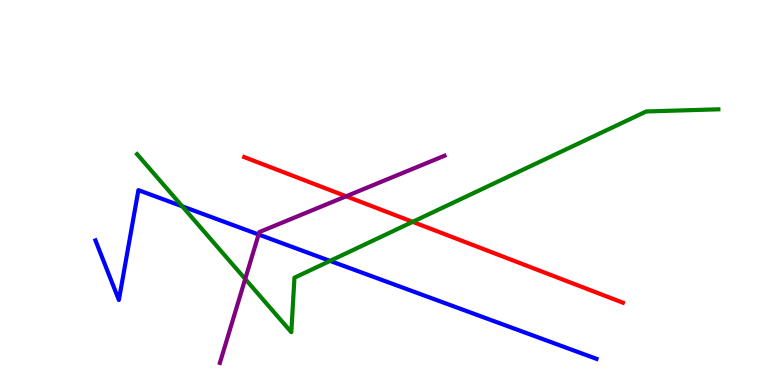[{'lines': ['blue', 'red'], 'intersections': []}, {'lines': ['green', 'red'], 'intersections': [{'x': 5.32, 'y': 4.24}]}, {'lines': ['purple', 'red'], 'intersections': [{'x': 4.47, 'y': 4.9}]}, {'lines': ['blue', 'green'], 'intersections': [{'x': 2.35, 'y': 4.64}, {'x': 4.26, 'y': 3.22}]}, {'lines': ['blue', 'purple'], 'intersections': [{'x': 3.34, 'y': 3.91}]}, {'lines': ['green', 'purple'], 'intersections': [{'x': 3.16, 'y': 2.75}]}]